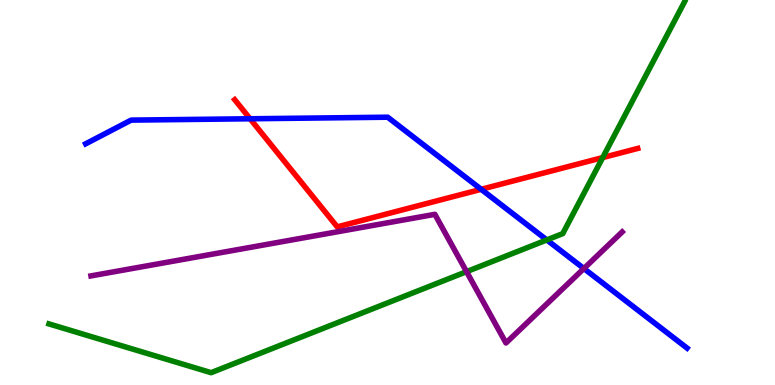[{'lines': ['blue', 'red'], 'intersections': [{'x': 3.23, 'y': 6.92}, {'x': 6.21, 'y': 5.08}]}, {'lines': ['green', 'red'], 'intersections': [{'x': 7.78, 'y': 5.91}]}, {'lines': ['purple', 'red'], 'intersections': []}, {'lines': ['blue', 'green'], 'intersections': [{'x': 7.06, 'y': 3.77}]}, {'lines': ['blue', 'purple'], 'intersections': [{'x': 7.53, 'y': 3.03}]}, {'lines': ['green', 'purple'], 'intersections': [{'x': 6.02, 'y': 2.94}]}]